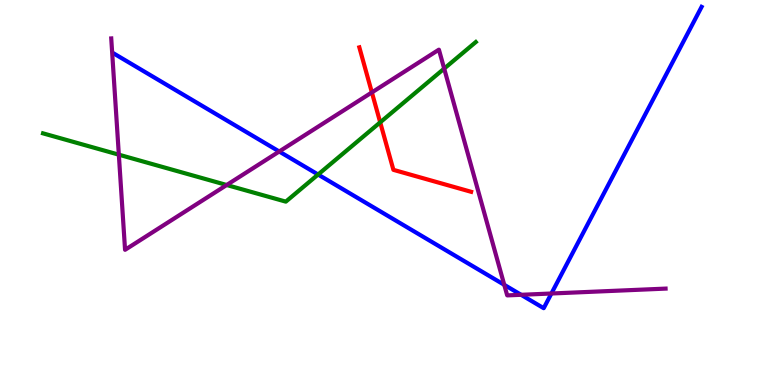[{'lines': ['blue', 'red'], 'intersections': []}, {'lines': ['green', 'red'], 'intersections': [{'x': 4.91, 'y': 6.82}]}, {'lines': ['purple', 'red'], 'intersections': [{'x': 4.8, 'y': 7.6}]}, {'lines': ['blue', 'green'], 'intersections': [{'x': 4.1, 'y': 5.47}]}, {'lines': ['blue', 'purple'], 'intersections': [{'x': 3.6, 'y': 6.06}, {'x': 6.51, 'y': 2.6}, {'x': 6.72, 'y': 2.34}, {'x': 7.11, 'y': 2.38}]}, {'lines': ['green', 'purple'], 'intersections': [{'x': 1.53, 'y': 5.98}, {'x': 2.92, 'y': 5.19}, {'x': 5.73, 'y': 8.22}]}]